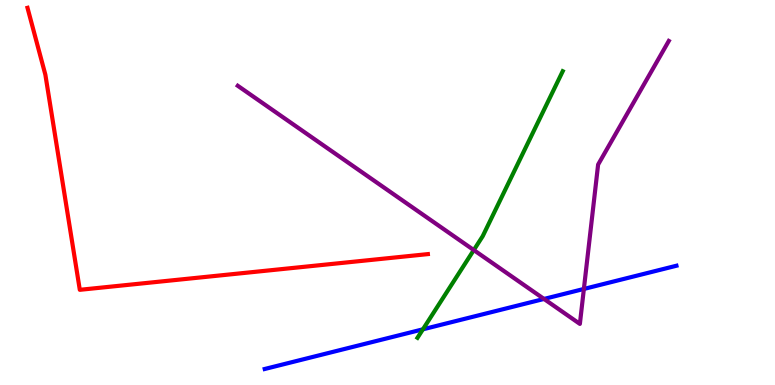[{'lines': ['blue', 'red'], 'intersections': []}, {'lines': ['green', 'red'], 'intersections': []}, {'lines': ['purple', 'red'], 'intersections': []}, {'lines': ['blue', 'green'], 'intersections': [{'x': 5.46, 'y': 1.45}]}, {'lines': ['blue', 'purple'], 'intersections': [{'x': 7.02, 'y': 2.24}, {'x': 7.53, 'y': 2.49}]}, {'lines': ['green', 'purple'], 'intersections': [{'x': 6.11, 'y': 3.5}]}]